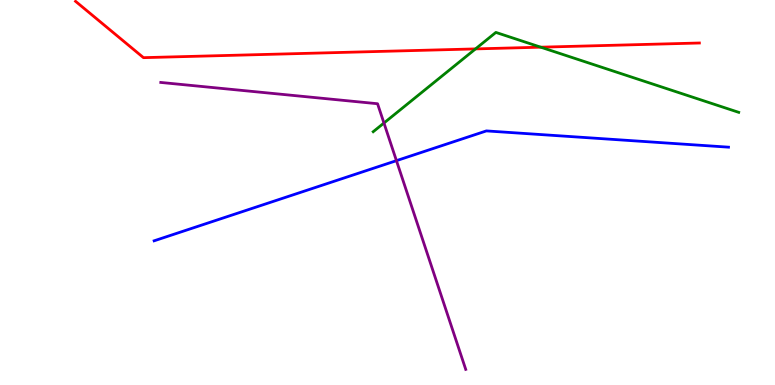[{'lines': ['blue', 'red'], 'intersections': []}, {'lines': ['green', 'red'], 'intersections': [{'x': 6.14, 'y': 8.73}, {'x': 6.98, 'y': 8.77}]}, {'lines': ['purple', 'red'], 'intersections': []}, {'lines': ['blue', 'green'], 'intersections': []}, {'lines': ['blue', 'purple'], 'intersections': [{'x': 5.12, 'y': 5.83}]}, {'lines': ['green', 'purple'], 'intersections': [{'x': 4.95, 'y': 6.8}]}]